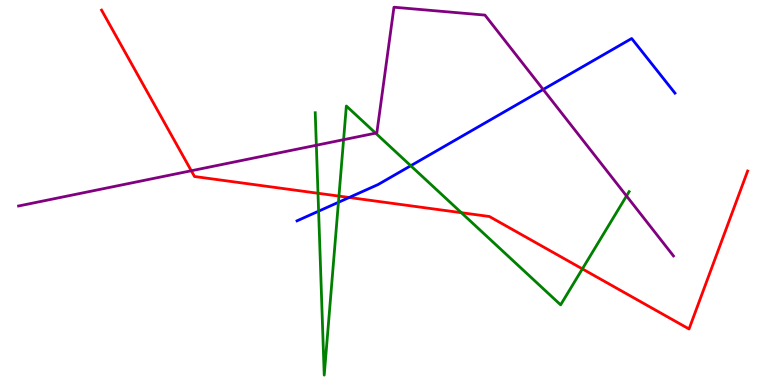[{'lines': ['blue', 'red'], 'intersections': [{'x': 4.51, 'y': 4.87}]}, {'lines': ['green', 'red'], 'intersections': [{'x': 4.1, 'y': 4.98}, {'x': 4.37, 'y': 4.91}, {'x': 5.95, 'y': 4.48}, {'x': 7.51, 'y': 3.02}]}, {'lines': ['purple', 'red'], 'intersections': [{'x': 2.47, 'y': 5.56}]}, {'lines': ['blue', 'green'], 'intersections': [{'x': 4.11, 'y': 4.52}, {'x': 4.37, 'y': 4.75}, {'x': 5.3, 'y': 5.7}]}, {'lines': ['blue', 'purple'], 'intersections': [{'x': 7.01, 'y': 7.68}]}, {'lines': ['green', 'purple'], 'intersections': [{'x': 4.08, 'y': 6.23}, {'x': 4.43, 'y': 6.37}, {'x': 4.85, 'y': 6.54}, {'x': 8.08, 'y': 4.91}]}]